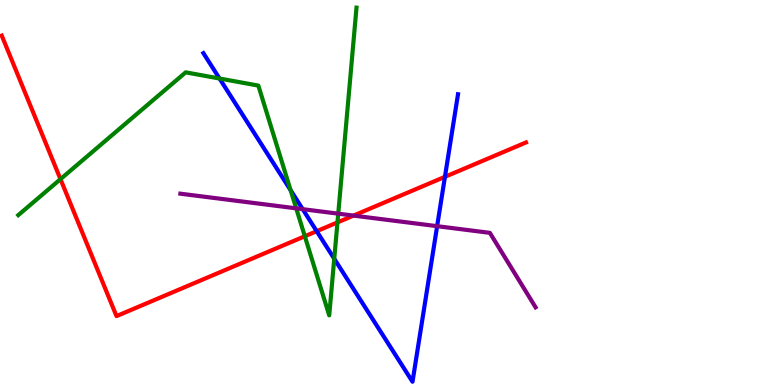[{'lines': ['blue', 'red'], 'intersections': [{'x': 4.09, 'y': 3.99}, {'x': 5.74, 'y': 5.41}]}, {'lines': ['green', 'red'], 'intersections': [{'x': 0.78, 'y': 5.35}, {'x': 3.93, 'y': 3.86}, {'x': 4.35, 'y': 4.22}]}, {'lines': ['purple', 'red'], 'intersections': [{'x': 4.56, 'y': 4.4}]}, {'lines': ['blue', 'green'], 'intersections': [{'x': 2.83, 'y': 7.96}, {'x': 3.75, 'y': 5.06}, {'x': 4.31, 'y': 3.28}]}, {'lines': ['blue', 'purple'], 'intersections': [{'x': 3.91, 'y': 4.57}, {'x': 5.64, 'y': 4.13}]}, {'lines': ['green', 'purple'], 'intersections': [{'x': 3.82, 'y': 4.59}, {'x': 4.36, 'y': 4.45}]}]